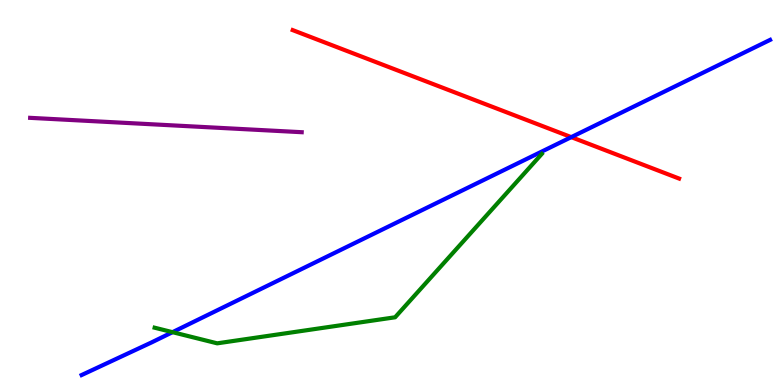[{'lines': ['blue', 'red'], 'intersections': [{'x': 7.37, 'y': 6.44}]}, {'lines': ['green', 'red'], 'intersections': []}, {'lines': ['purple', 'red'], 'intersections': []}, {'lines': ['blue', 'green'], 'intersections': [{'x': 2.23, 'y': 1.37}]}, {'lines': ['blue', 'purple'], 'intersections': []}, {'lines': ['green', 'purple'], 'intersections': []}]